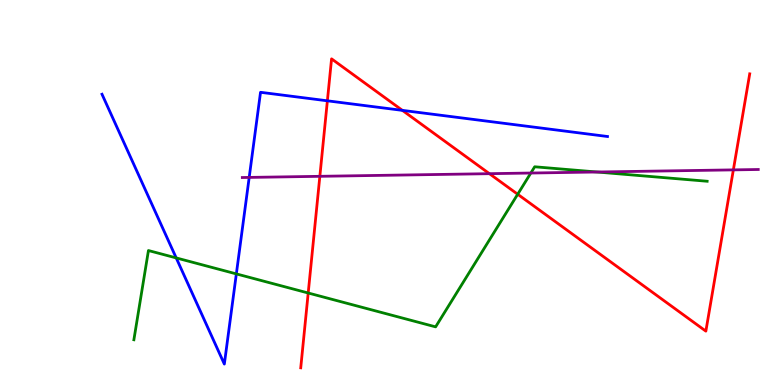[{'lines': ['blue', 'red'], 'intersections': [{'x': 4.22, 'y': 7.38}, {'x': 5.19, 'y': 7.13}]}, {'lines': ['green', 'red'], 'intersections': [{'x': 3.98, 'y': 2.39}, {'x': 6.68, 'y': 4.95}]}, {'lines': ['purple', 'red'], 'intersections': [{'x': 4.13, 'y': 5.42}, {'x': 6.32, 'y': 5.49}, {'x': 9.46, 'y': 5.59}]}, {'lines': ['blue', 'green'], 'intersections': [{'x': 2.27, 'y': 3.3}, {'x': 3.05, 'y': 2.89}]}, {'lines': ['blue', 'purple'], 'intersections': [{'x': 3.22, 'y': 5.39}]}, {'lines': ['green', 'purple'], 'intersections': [{'x': 6.85, 'y': 5.51}, {'x': 7.7, 'y': 5.53}]}]